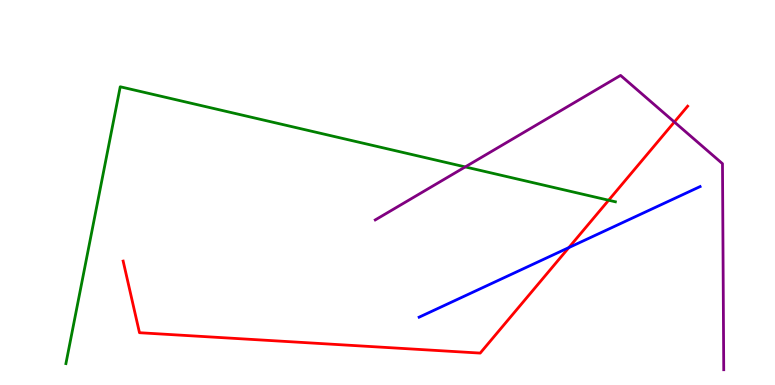[{'lines': ['blue', 'red'], 'intersections': [{'x': 7.34, 'y': 3.57}]}, {'lines': ['green', 'red'], 'intersections': [{'x': 7.85, 'y': 4.8}]}, {'lines': ['purple', 'red'], 'intersections': [{'x': 8.7, 'y': 6.83}]}, {'lines': ['blue', 'green'], 'intersections': []}, {'lines': ['blue', 'purple'], 'intersections': []}, {'lines': ['green', 'purple'], 'intersections': [{'x': 6.0, 'y': 5.66}]}]